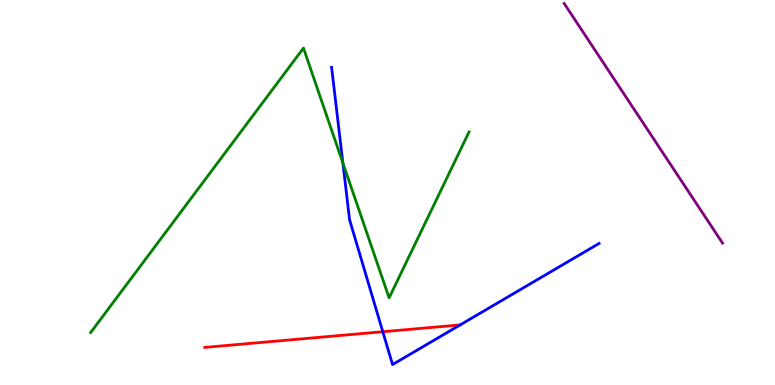[{'lines': ['blue', 'red'], 'intersections': [{'x': 4.94, 'y': 1.38}]}, {'lines': ['green', 'red'], 'intersections': []}, {'lines': ['purple', 'red'], 'intersections': []}, {'lines': ['blue', 'green'], 'intersections': [{'x': 4.42, 'y': 5.77}]}, {'lines': ['blue', 'purple'], 'intersections': []}, {'lines': ['green', 'purple'], 'intersections': []}]